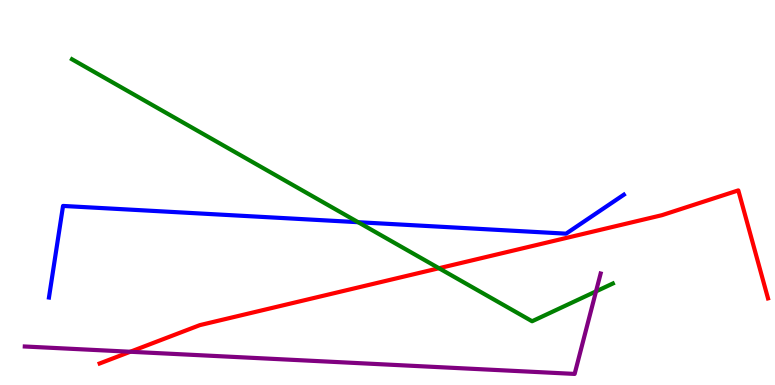[{'lines': ['blue', 'red'], 'intersections': []}, {'lines': ['green', 'red'], 'intersections': [{'x': 5.66, 'y': 3.03}]}, {'lines': ['purple', 'red'], 'intersections': [{'x': 1.68, 'y': 0.864}]}, {'lines': ['blue', 'green'], 'intersections': [{'x': 4.62, 'y': 4.23}]}, {'lines': ['blue', 'purple'], 'intersections': []}, {'lines': ['green', 'purple'], 'intersections': [{'x': 7.69, 'y': 2.43}]}]